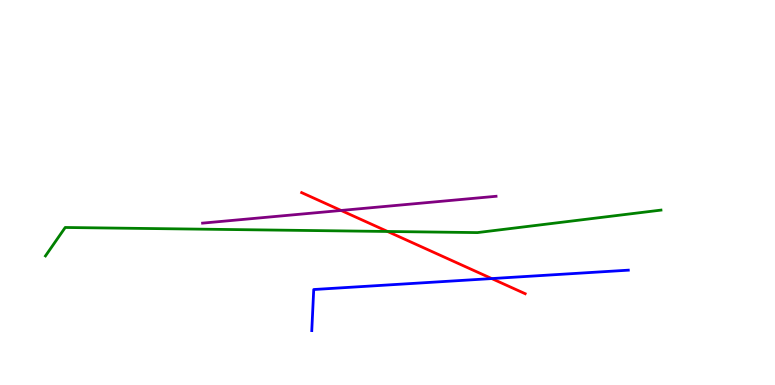[{'lines': ['blue', 'red'], 'intersections': [{'x': 6.34, 'y': 2.76}]}, {'lines': ['green', 'red'], 'intersections': [{'x': 5.0, 'y': 3.99}]}, {'lines': ['purple', 'red'], 'intersections': [{'x': 4.4, 'y': 4.53}]}, {'lines': ['blue', 'green'], 'intersections': []}, {'lines': ['blue', 'purple'], 'intersections': []}, {'lines': ['green', 'purple'], 'intersections': []}]